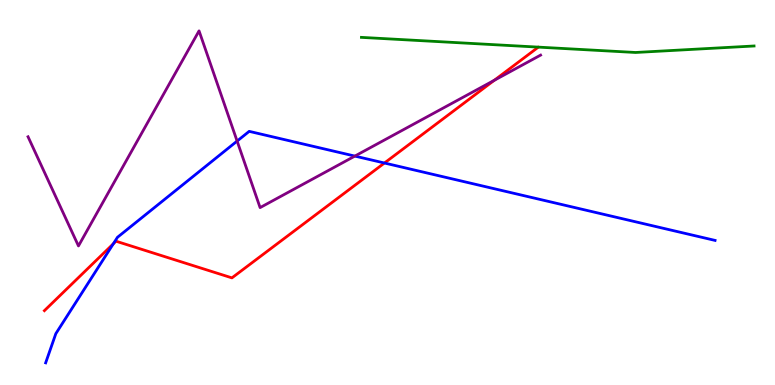[{'lines': ['blue', 'red'], 'intersections': [{'x': 1.46, 'y': 3.67}, {'x': 4.96, 'y': 5.77}]}, {'lines': ['green', 'red'], 'intersections': []}, {'lines': ['purple', 'red'], 'intersections': [{'x': 6.38, 'y': 7.91}]}, {'lines': ['blue', 'green'], 'intersections': []}, {'lines': ['blue', 'purple'], 'intersections': [{'x': 3.06, 'y': 6.34}, {'x': 4.58, 'y': 5.95}]}, {'lines': ['green', 'purple'], 'intersections': []}]